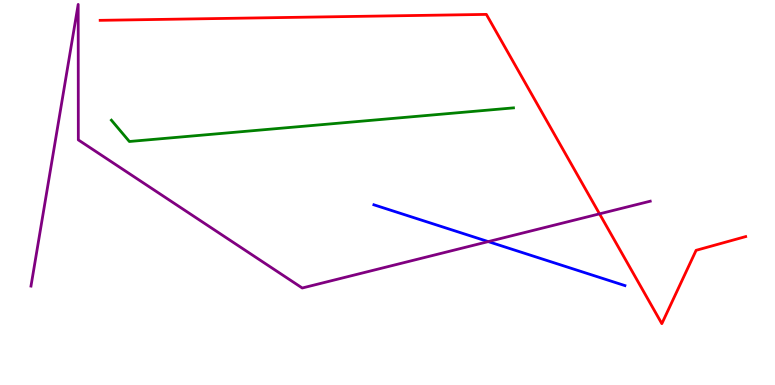[{'lines': ['blue', 'red'], 'intersections': []}, {'lines': ['green', 'red'], 'intersections': []}, {'lines': ['purple', 'red'], 'intersections': [{'x': 7.74, 'y': 4.45}]}, {'lines': ['blue', 'green'], 'intersections': []}, {'lines': ['blue', 'purple'], 'intersections': [{'x': 6.3, 'y': 3.72}]}, {'lines': ['green', 'purple'], 'intersections': []}]